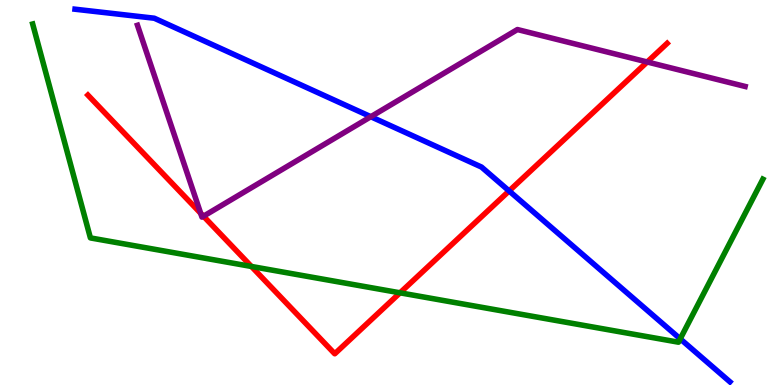[{'lines': ['blue', 'red'], 'intersections': [{'x': 6.57, 'y': 5.04}]}, {'lines': ['green', 'red'], 'intersections': [{'x': 3.24, 'y': 3.08}, {'x': 5.16, 'y': 2.39}]}, {'lines': ['purple', 'red'], 'intersections': [{'x': 2.59, 'y': 4.46}, {'x': 2.63, 'y': 4.38}, {'x': 8.35, 'y': 8.39}]}, {'lines': ['blue', 'green'], 'intersections': [{'x': 8.78, 'y': 1.2}]}, {'lines': ['blue', 'purple'], 'intersections': [{'x': 4.78, 'y': 6.97}]}, {'lines': ['green', 'purple'], 'intersections': []}]